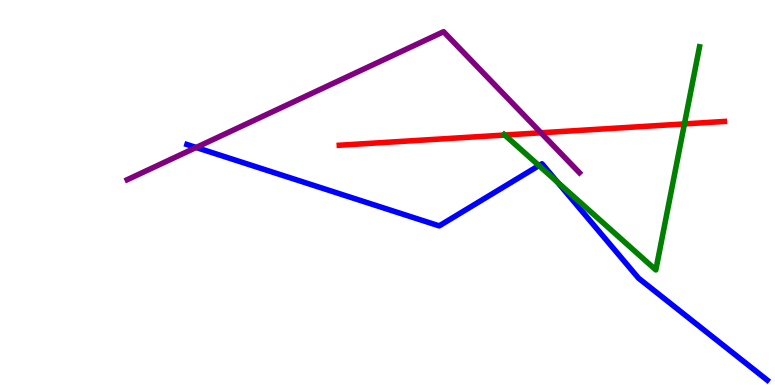[{'lines': ['blue', 'red'], 'intersections': []}, {'lines': ['green', 'red'], 'intersections': [{'x': 6.51, 'y': 6.49}, {'x': 8.83, 'y': 6.78}]}, {'lines': ['purple', 'red'], 'intersections': [{'x': 6.98, 'y': 6.55}]}, {'lines': ['blue', 'green'], 'intersections': [{'x': 6.95, 'y': 5.7}, {'x': 7.19, 'y': 5.27}]}, {'lines': ['blue', 'purple'], 'intersections': [{'x': 2.53, 'y': 6.17}]}, {'lines': ['green', 'purple'], 'intersections': []}]